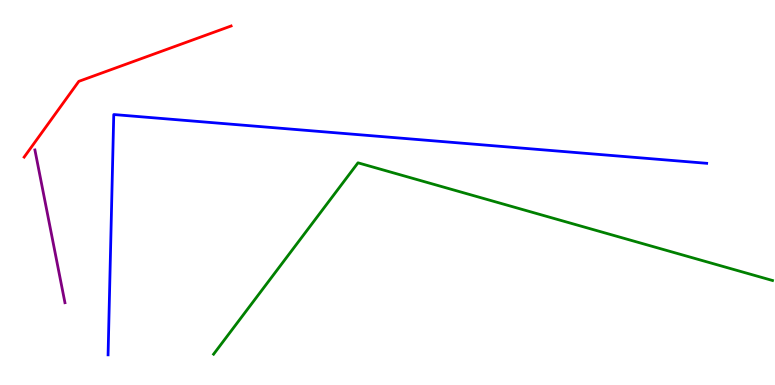[{'lines': ['blue', 'red'], 'intersections': []}, {'lines': ['green', 'red'], 'intersections': []}, {'lines': ['purple', 'red'], 'intersections': []}, {'lines': ['blue', 'green'], 'intersections': []}, {'lines': ['blue', 'purple'], 'intersections': []}, {'lines': ['green', 'purple'], 'intersections': []}]